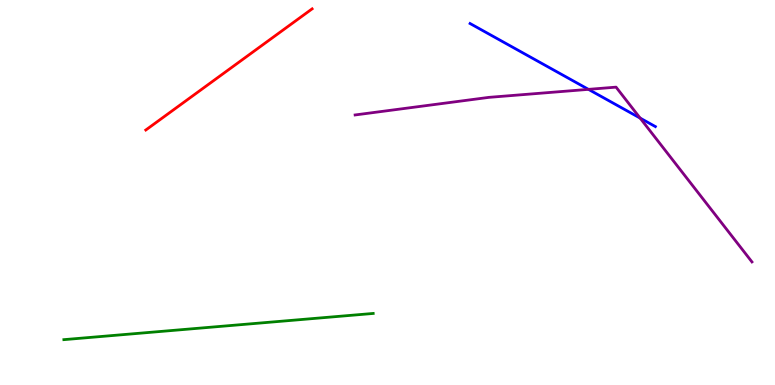[{'lines': ['blue', 'red'], 'intersections': []}, {'lines': ['green', 'red'], 'intersections': []}, {'lines': ['purple', 'red'], 'intersections': []}, {'lines': ['blue', 'green'], 'intersections': []}, {'lines': ['blue', 'purple'], 'intersections': [{'x': 7.59, 'y': 7.68}, {'x': 8.26, 'y': 6.93}]}, {'lines': ['green', 'purple'], 'intersections': []}]